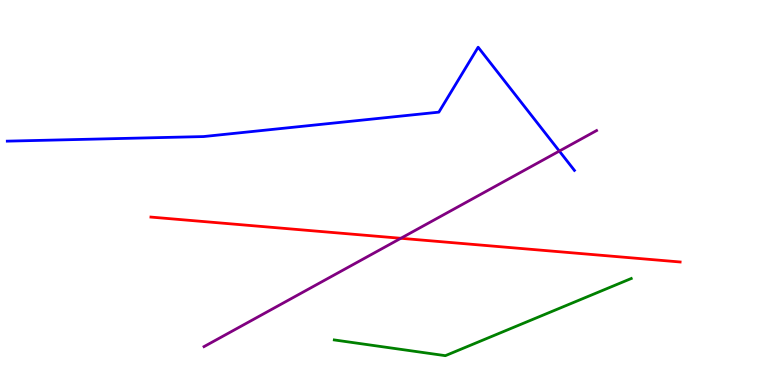[{'lines': ['blue', 'red'], 'intersections': []}, {'lines': ['green', 'red'], 'intersections': []}, {'lines': ['purple', 'red'], 'intersections': [{'x': 5.17, 'y': 3.81}]}, {'lines': ['blue', 'green'], 'intersections': []}, {'lines': ['blue', 'purple'], 'intersections': [{'x': 7.22, 'y': 6.08}]}, {'lines': ['green', 'purple'], 'intersections': []}]